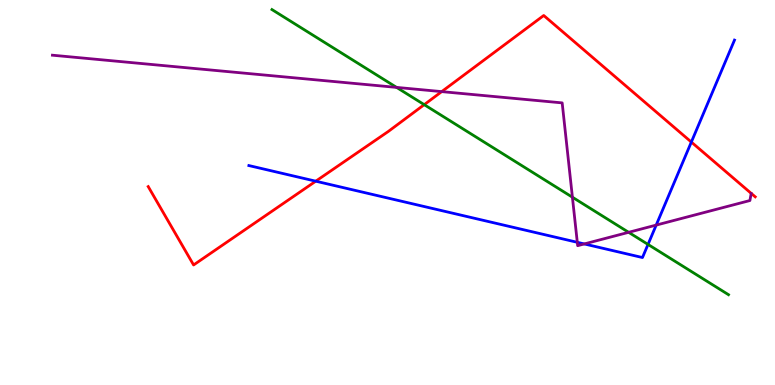[{'lines': ['blue', 'red'], 'intersections': [{'x': 4.07, 'y': 5.29}, {'x': 8.92, 'y': 6.31}]}, {'lines': ['green', 'red'], 'intersections': [{'x': 5.47, 'y': 7.28}]}, {'lines': ['purple', 'red'], 'intersections': [{'x': 5.7, 'y': 7.62}]}, {'lines': ['blue', 'green'], 'intersections': [{'x': 8.36, 'y': 3.65}]}, {'lines': ['blue', 'purple'], 'intersections': [{'x': 7.45, 'y': 3.71}, {'x': 7.54, 'y': 3.66}, {'x': 8.47, 'y': 4.15}]}, {'lines': ['green', 'purple'], 'intersections': [{'x': 5.12, 'y': 7.73}, {'x': 7.39, 'y': 4.88}, {'x': 8.11, 'y': 3.97}]}]